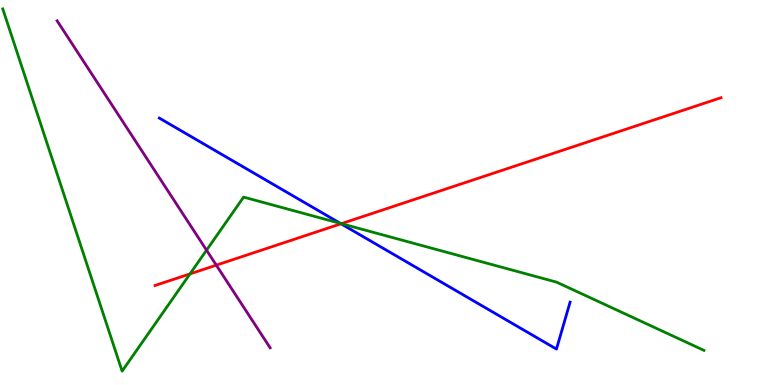[{'lines': ['blue', 'red'], 'intersections': [{'x': 4.4, 'y': 4.19}]}, {'lines': ['green', 'red'], 'intersections': [{'x': 2.45, 'y': 2.89}, {'x': 4.4, 'y': 4.19}]}, {'lines': ['purple', 'red'], 'intersections': [{'x': 2.79, 'y': 3.11}]}, {'lines': ['blue', 'green'], 'intersections': [{'x': 4.39, 'y': 4.2}]}, {'lines': ['blue', 'purple'], 'intersections': []}, {'lines': ['green', 'purple'], 'intersections': [{'x': 2.67, 'y': 3.5}]}]